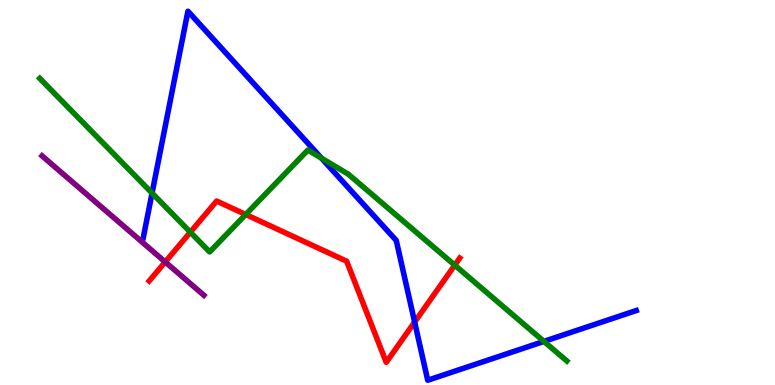[{'lines': ['blue', 'red'], 'intersections': [{'x': 5.35, 'y': 1.63}]}, {'lines': ['green', 'red'], 'intersections': [{'x': 2.46, 'y': 3.97}, {'x': 3.17, 'y': 4.43}, {'x': 5.87, 'y': 3.11}]}, {'lines': ['purple', 'red'], 'intersections': [{'x': 2.13, 'y': 3.2}]}, {'lines': ['blue', 'green'], 'intersections': [{'x': 1.96, 'y': 4.98}, {'x': 4.15, 'y': 5.89}, {'x': 7.02, 'y': 1.13}]}, {'lines': ['blue', 'purple'], 'intersections': []}, {'lines': ['green', 'purple'], 'intersections': []}]